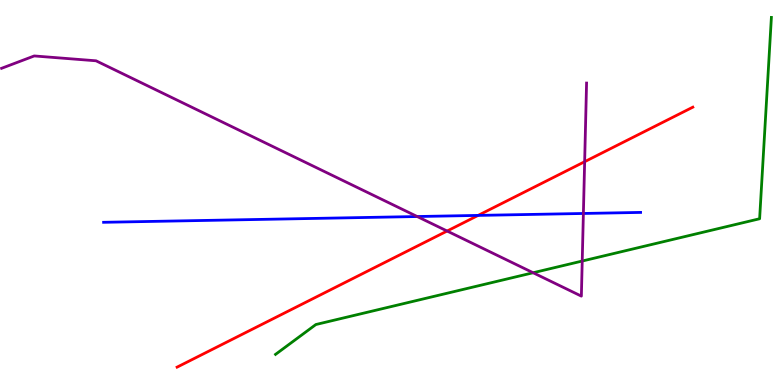[{'lines': ['blue', 'red'], 'intersections': [{'x': 6.17, 'y': 4.41}]}, {'lines': ['green', 'red'], 'intersections': []}, {'lines': ['purple', 'red'], 'intersections': [{'x': 5.77, 'y': 4.0}, {'x': 7.54, 'y': 5.8}]}, {'lines': ['blue', 'green'], 'intersections': []}, {'lines': ['blue', 'purple'], 'intersections': [{'x': 5.38, 'y': 4.38}, {'x': 7.53, 'y': 4.46}]}, {'lines': ['green', 'purple'], 'intersections': [{'x': 6.88, 'y': 2.92}, {'x': 7.51, 'y': 3.22}]}]